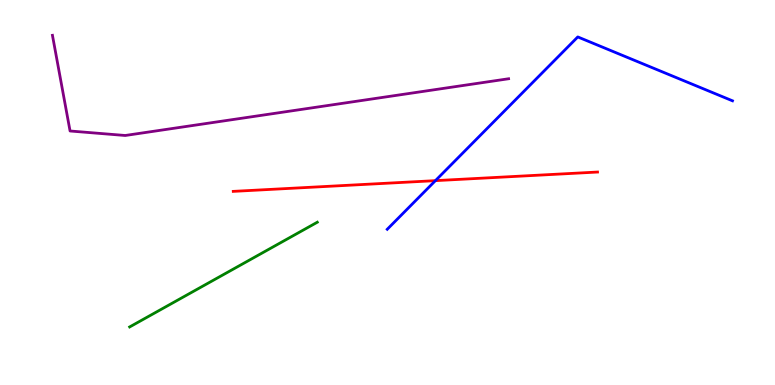[{'lines': ['blue', 'red'], 'intersections': [{'x': 5.62, 'y': 5.31}]}, {'lines': ['green', 'red'], 'intersections': []}, {'lines': ['purple', 'red'], 'intersections': []}, {'lines': ['blue', 'green'], 'intersections': []}, {'lines': ['blue', 'purple'], 'intersections': []}, {'lines': ['green', 'purple'], 'intersections': []}]